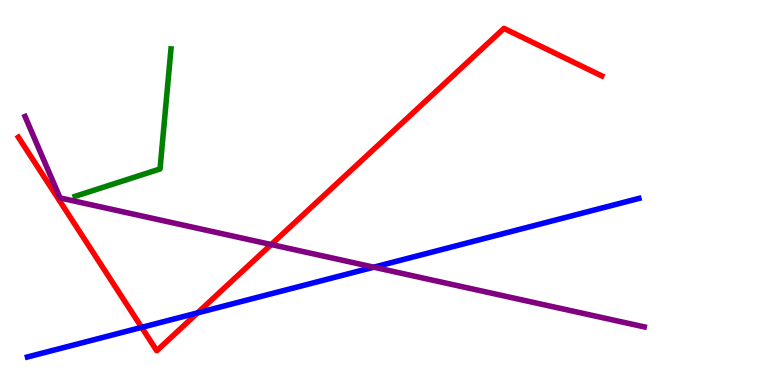[{'lines': ['blue', 'red'], 'intersections': [{'x': 1.83, 'y': 1.5}, {'x': 2.55, 'y': 1.87}]}, {'lines': ['green', 'red'], 'intersections': []}, {'lines': ['purple', 'red'], 'intersections': [{'x': 3.5, 'y': 3.65}]}, {'lines': ['blue', 'green'], 'intersections': []}, {'lines': ['blue', 'purple'], 'intersections': [{'x': 4.82, 'y': 3.06}]}, {'lines': ['green', 'purple'], 'intersections': []}]